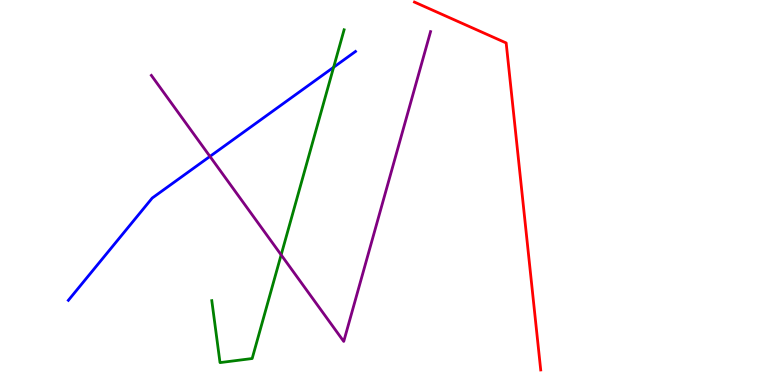[{'lines': ['blue', 'red'], 'intersections': []}, {'lines': ['green', 'red'], 'intersections': []}, {'lines': ['purple', 'red'], 'intersections': []}, {'lines': ['blue', 'green'], 'intersections': [{'x': 4.3, 'y': 8.25}]}, {'lines': ['blue', 'purple'], 'intersections': [{'x': 2.71, 'y': 5.94}]}, {'lines': ['green', 'purple'], 'intersections': [{'x': 3.63, 'y': 3.38}]}]